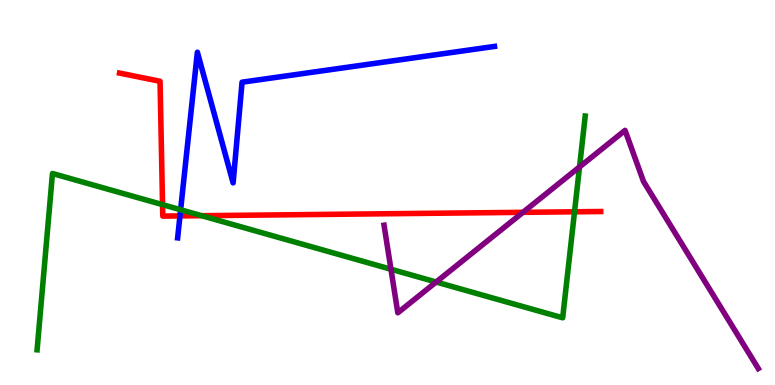[{'lines': ['blue', 'red'], 'intersections': [{'x': 2.32, 'y': 4.39}]}, {'lines': ['green', 'red'], 'intersections': [{'x': 2.1, 'y': 4.68}, {'x': 2.6, 'y': 4.4}, {'x': 7.41, 'y': 4.5}]}, {'lines': ['purple', 'red'], 'intersections': [{'x': 6.75, 'y': 4.48}]}, {'lines': ['blue', 'green'], 'intersections': [{'x': 2.33, 'y': 4.55}]}, {'lines': ['blue', 'purple'], 'intersections': []}, {'lines': ['green', 'purple'], 'intersections': [{'x': 5.04, 'y': 3.01}, {'x': 5.63, 'y': 2.67}, {'x': 7.48, 'y': 5.66}]}]